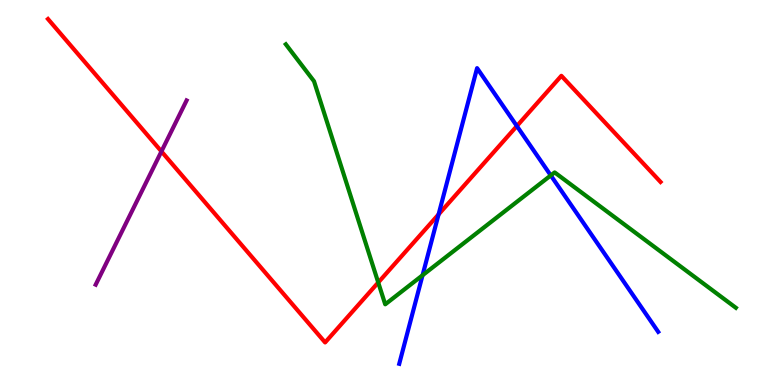[{'lines': ['blue', 'red'], 'intersections': [{'x': 5.66, 'y': 4.43}, {'x': 6.67, 'y': 6.73}]}, {'lines': ['green', 'red'], 'intersections': [{'x': 4.88, 'y': 2.66}]}, {'lines': ['purple', 'red'], 'intersections': [{'x': 2.08, 'y': 6.07}]}, {'lines': ['blue', 'green'], 'intersections': [{'x': 5.45, 'y': 2.85}, {'x': 7.11, 'y': 5.44}]}, {'lines': ['blue', 'purple'], 'intersections': []}, {'lines': ['green', 'purple'], 'intersections': []}]